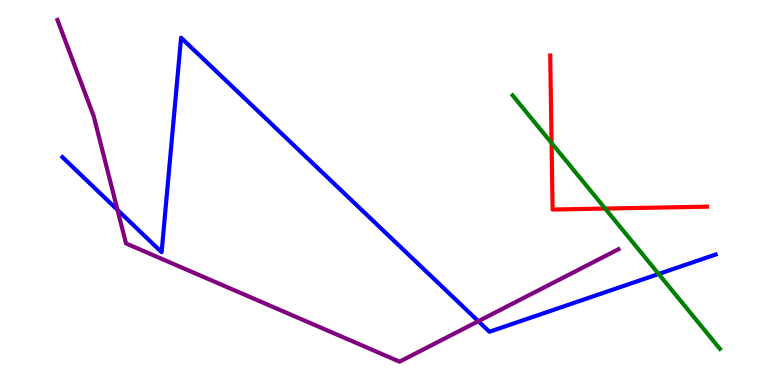[{'lines': ['blue', 'red'], 'intersections': []}, {'lines': ['green', 'red'], 'intersections': [{'x': 7.12, 'y': 6.29}, {'x': 7.81, 'y': 4.58}]}, {'lines': ['purple', 'red'], 'intersections': []}, {'lines': ['blue', 'green'], 'intersections': [{'x': 8.5, 'y': 2.88}]}, {'lines': ['blue', 'purple'], 'intersections': [{'x': 1.52, 'y': 4.55}, {'x': 6.17, 'y': 1.66}]}, {'lines': ['green', 'purple'], 'intersections': []}]